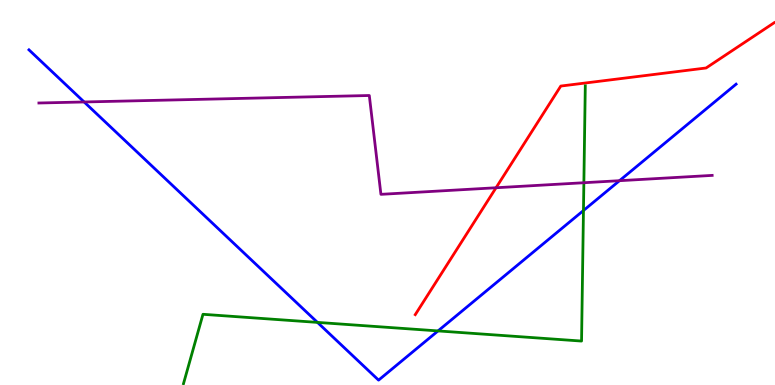[{'lines': ['blue', 'red'], 'intersections': []}, {'lines': ['green', 'red'], 'intersections': []}, {'lines': ['purple', 'red'], 'intersections': [{'x': 6.4, 'y': 5.12}]}, {'lines': ['blue', 'green'], 'intersections': [{'x': 4.1, 'y': 1.63}, {'x': 5.65, 'y': 1.4}, {'x': 7.53, 'y': 4.53}]}, {'lines': ['blue', 'purple'], 'intersections': [{'x': 1.09, 'y': 7.35}, {'x': 7.99, 'y': 5.31}]}, {'lines': ['green', 'purple'], 'intersections': [{'x': 7.53, 'y': 5.25}]}]